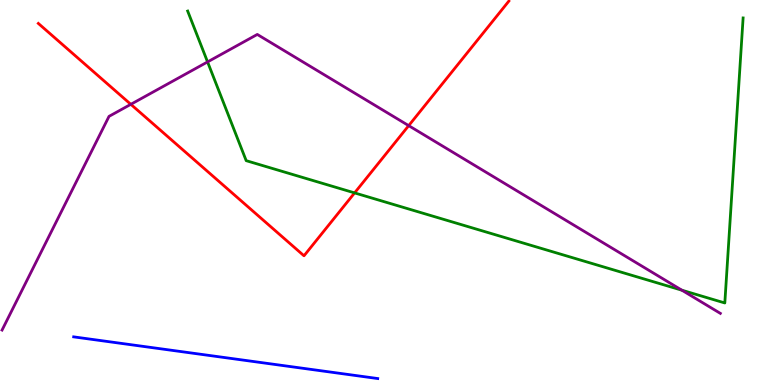[{'lines': ['blue', 'red'], 'intersections': []}, {'lines': ['green', 'red'], 'intersections': [{'x': 4.58, 'y': 4.99}]}, {'lines': ['purple', 'red'], 'intersections': [{'x': 1.69, 'y': 7.29}, {'x': 5.27, 'y': 6.74}]}, {'lines': ['blue', 'green'], 'intersections': []}, {'lines': ['blue', 'purple'], 'intersections': []}, {'lines': ['green', 'purple'], 'intersections': [{'x': 2.68, 'y': 8.39}, {'x': 8.8, 'y': 2.46}]}]